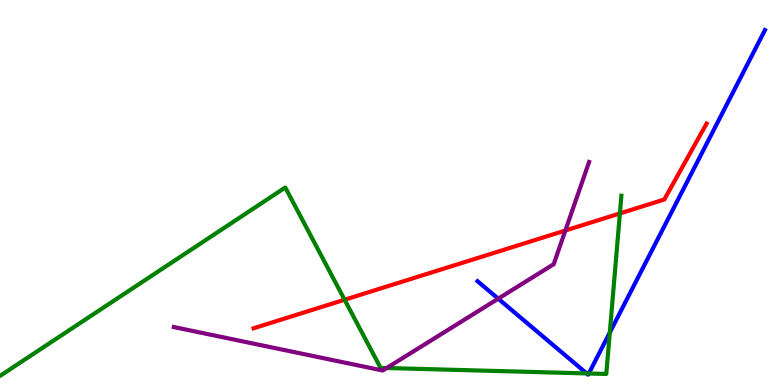[{'lines': ['blue', 'red'], 'intersections': []}, {'lines': ['green', 'red'], 'intersections': [{'x': 4.45, 'y': 2.21}, {'x': 8.0, 'y': 4.46}]}, {'lines': ['purple', 'red'], 'intersections': [{'x': 7.29, 'y': 4.01}]}, {'lines': ['blue', 'green'], 'intersections': [{'x': 7.57, 'y': 0.3}, {'x': 7.6, 'y': 0.299}, {'x': 7.87, 'y': 1.36}]}, {'lines': ['blue', 'purple'], 'intersections': [{'x': 6.43, 'y': 2.24}]}, {'lines': ['green', 'purple'], 'intersections': [{'x': 4.99, 'y': 0.441}]}]